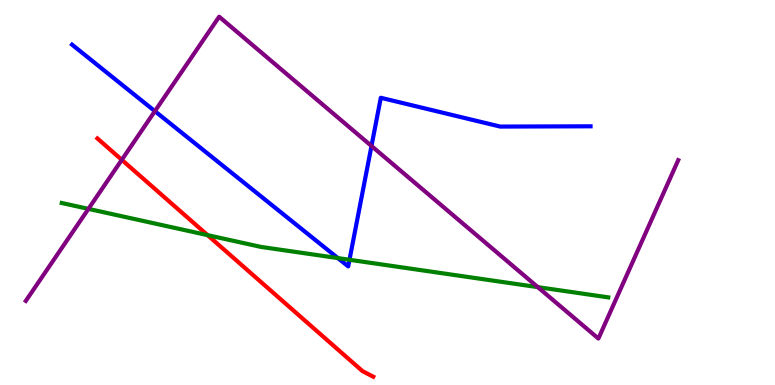[{'lines': ['blue', 'red'], 'intersections': []}, {'lines': ['green', 'red'], 'intersections': [{'x': 2.68, 'y': 3.89}]}, {'lines': ['purple', 'red'], 'intersections': [{'x': 1.57, 'y': 5.85}]}, {'lines': ['blue', 'green'], 'intersections': [{'x': 4.36, 'y': 3.3}, {'x': 4.51, 'y': 3.25}]}, {'lines': ['blue', 'purple'], 'intersections': [{'x': 2.0, 'y': 7.11}, {'x': 4.79, 'y': 6.21}]}, {'lines': ['green', 'purple'], 'intersections': [{'x': 1.14, 'y': 4.57}, {'x': 6.94, 'y': 2.54}]}]